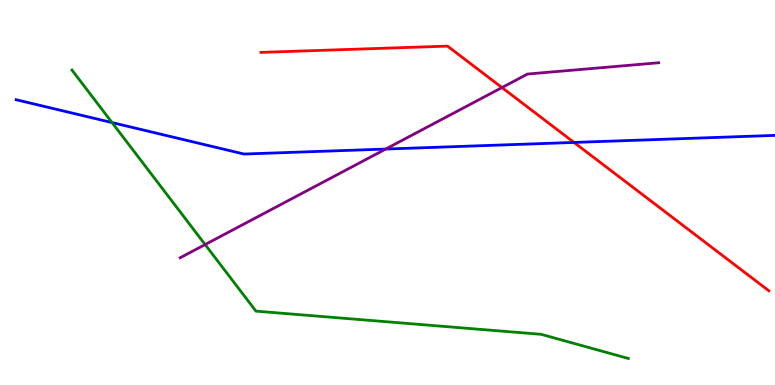[{'lines': ['blue', 'red'], 'intersections': [{'x': 7.41, 'y': 6.3}]}, {'lines': ['green', 'red'], 'intersections': []}, {'lines': ['purple', 'red'], 'intersections': [{'x': 6.48, 'y': 7.73}]}, {'lines': ['blue', 'green'], 'intersections': [{'x': 1.45, 'y': 6.82}]}, {'lines': ['blue', 'purple'], 'intersections': [{'x': 4.98, 'y': 6.13}]}, {'lines': ['green', 'purple'], 'intersections': [{'x': 2.65, 'y': 3.65}]}]